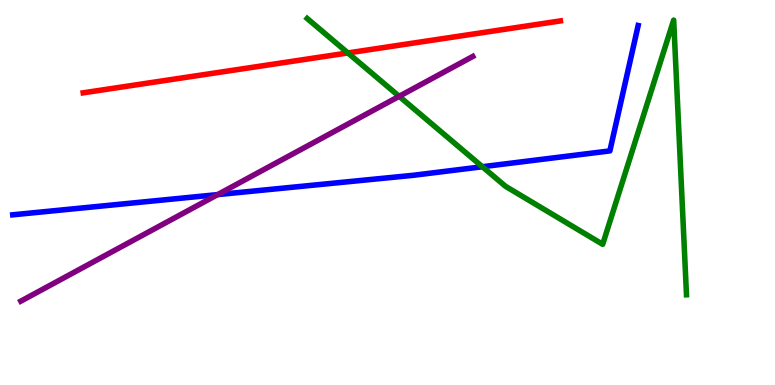[{'lines': ['blue', 'red'], 'intersections': []}, {'lines': ['green', 'red'], 'intersections': [{'x': 4.49, 'y': 8.62}]}, {'lines': ['purple', 'red'], 'intersections': []}, {'lines': ['blue', 'green'], 'intersections': [{'x': 6.22, 'y': 5.67}]}, {'lines': ['blue', 'purple'], 'intersections': [{'x': 2.81, 'y': 4.95}]}, {'lines': ['green', 'purple'], 'intersections': [{'x': 5.15, 'y': 7.5}]}]